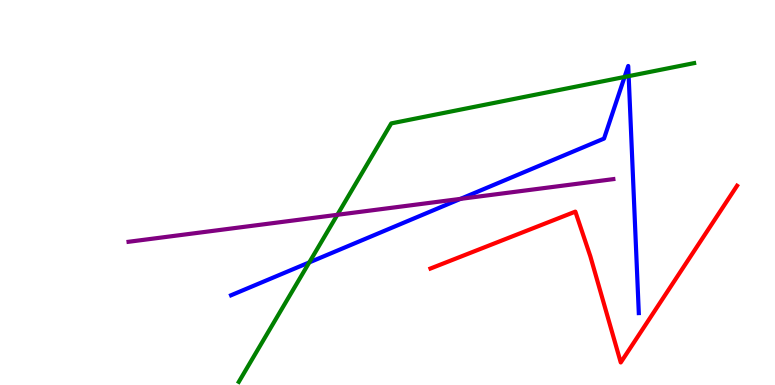[{'lines': ['blue', 'red'], 'intersections': []}, {'lines': ['green', 'red'], 'intersections': []}, {'lines': ['purple', 'red'], 'intersections': []}, {'lines': ['blue', 'green'], 'intersections': [{'x': 3.99, 'y': 3.18}, {'x': 8.06, 'y': 8.0}, {'x': 8.11, 'y': 8.02}]}, {'lines': ['blue', 'purple'], 'intersections': [{'x': 5.94, 'y': 4.83}]}, {'lines': ['green', 'purple'], 'intersections': [{'x': 4.35, 'y': 4.42}]}]